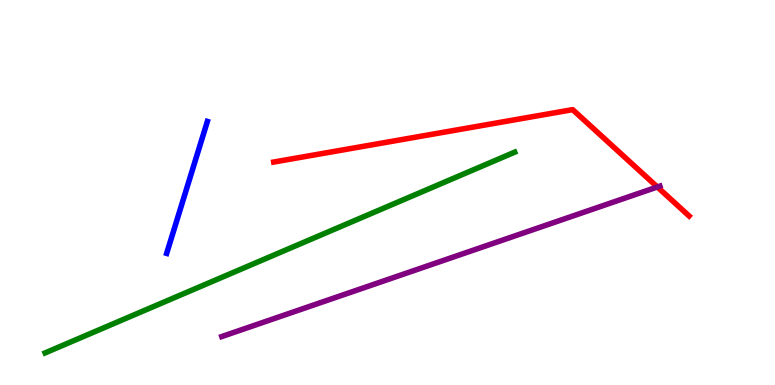[{'lines': ['blue', 'red'], 'intersections': []}, {'lines': ['green', 'red'], 'intersections': []}, {'lines': ['purple', 'red'], 'intersections': [{'x': 8.48, 'y': 5.14}]}, {'lines': ['blue', 'green'], 'intersections': []}, {'lines': ['blue', 'purple'], 'intersections': []}, {'lines': ['green', 'purple'], 'intersections': []}]